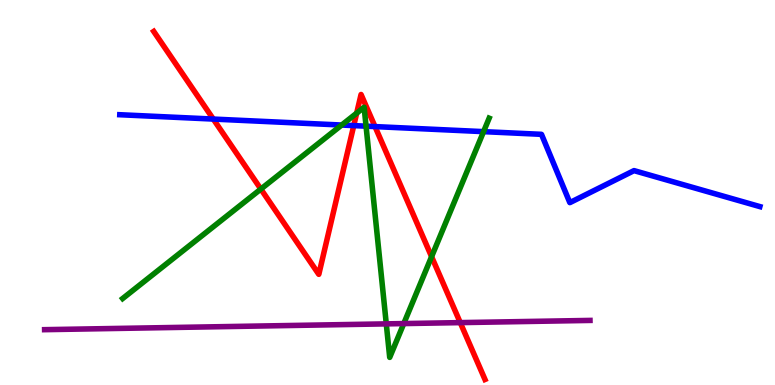[{'lines': ['blue', 'red'], 'intersections': [{'x': 2.75, 'y': 6.91}, {'x': 4.56, 'y': 6.74}, {'x': 4.84, 'y': 6.71}]}, {'lines': ['green', 'red'], 'intersections': [{'x': 3.37, 'y': 5.09}, {'x': 4.6, 'y': 7.06}, {'x': 5.57, 'y': 3.33}]}, {'lines': ['purple', 'red'], 'intersections': [{'x': 5.94, 'y': 1.62}]}, {'lines': ['blue', 'green'], 'intersections': [{'x': 4.41, 'y': 6.75}, {'x': 4.72, 'y': 6.72}, {'x': 6.24, 'y': 6.58}]}, {'lines': ['blue', 'purple'], 'intersections': []}, {'lines': ['green', 'purple'], 'intersections': [{'x': 4.98, 'y': 1.59}, {'x': 5.21, 'y': 1.6}]}]